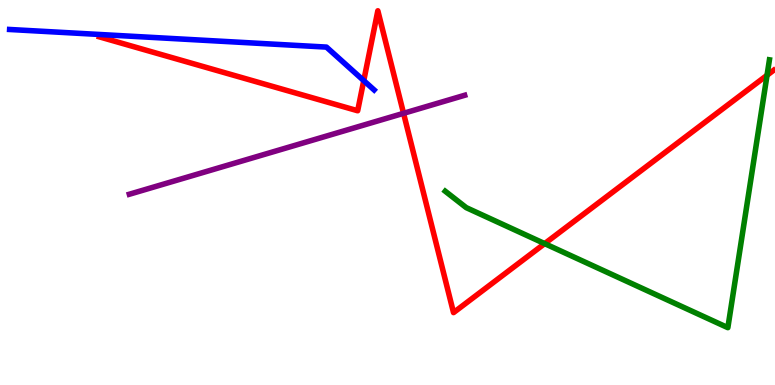[{'lines': ['blue', 'red'], 'intersections': [{'x': 4.69, 'y': 7.91}]}, {'lines': ['green', 'red'], 'intersections': [{'x': 7.03, 'y': 3.67}, {'x': 9.9, 'y': 8.05}]}, {'lines': ['purple', 'red'], 'intersections': [{'x': 5.21, 'y': 7.06}]}, {'lines': ['blue', 'green'], 'intersections': []}, {'lines': ['blue', 'purple'], 'intersections': []}, {'lines': ['green', 'purple'], 'intersections': []}]